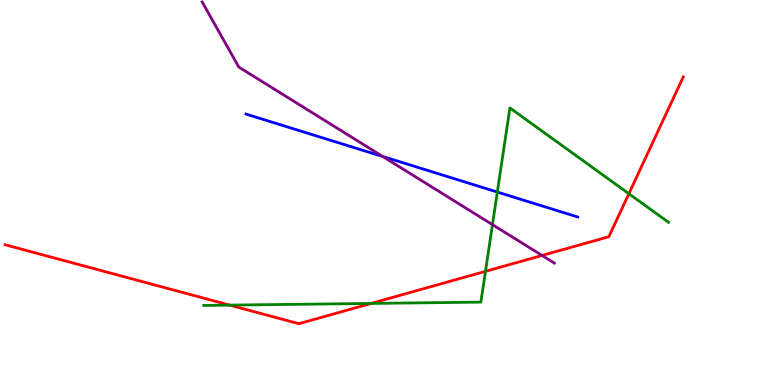[{'lines': ['blue', 'red'], 'intersections': []}, {'lines': ['green', 'red'], 'intersections': [{'x': 2.96, 'y': 2.07}, {'x': 4.79, 'y': 2.12}, {'x': 6.26, 'y': 2.95}, {'x': 8.11, 'y': 4.97}]}, {'lines': ['purple', 'red'], 'intersections': [{'x': 6.99, 'y': 3.36}]}, {'lines': ['blue', 'green'], 'intersections': [{'x': 6.42, 'y': 5.01}]}, {'lines': ['blue', 'purple'], 'intersections': [{'x': 4.94, 'y': 5.93}]}, {'lines': ['green', 'purple'], 'intersections': [{'x': 6.35, 'y': 4.17}]}]